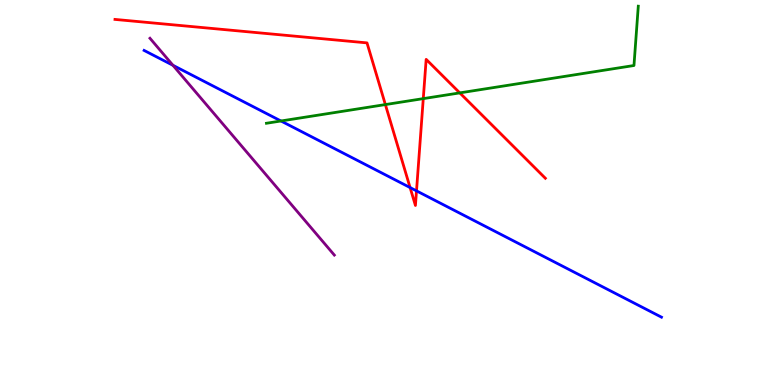[{'lines': ['blue', 'red'], 'intersections': [{'x': 5.29, 'y': 5.13}, {'x': 5.37, 'y': 5.04}]}, {'lines': ['green', 'red'], 'intersections': [{'x': 4.97, 'y': 7.28}, {'x': 5.46, 'y': 7.44}, {'x': 5.93, 'y': 7.59}]}, {'lines': ['purple', 'red'], 'intersections': []}, {'lines': ['blue', 'green'], 'intersections': [{'x': 3.63, 'y': 6.86}]}, {'lines': ['blue', 'purple'], 'intersections': [{'x': 2.23, 'y': 8.3}]}, {'lines': ['green', 'purple'], 'intersections': []}]